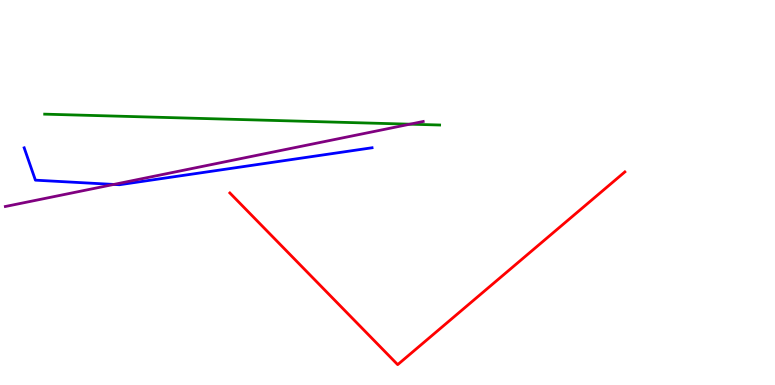[{'lines': ['blue', 'red'], 'intersections': []}, {'lines': ['green', 'red'], 'intersections': []}, {'lines': ['purple', 'red'], 'intersections': []}, {'lines': ['blue', 'green'], 'intersections': []}, {'lines': ['blue', 'purple'], 'intersections': [{'x': 1.47, 'y': 5.21}]}, {'lines': ['green', 'purple'], 'intersections': [{'x': 5.29, 'y': 6.77}]}]